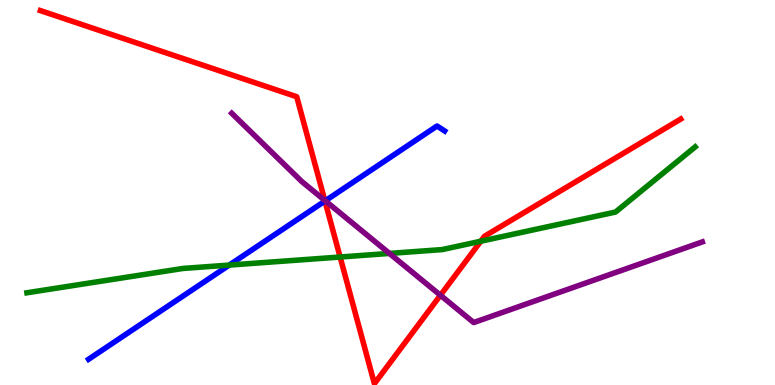[{'lines': ['blue', 'red'], 'intersections': [{'x': 4.19, 'y': 4.78}]}, {'lines': ['green', 'red'], 'intersections': [{'x': 4.39, 'y': 3.32}, {'x': 6.2, 'y': 3.73}]}, {'lines': ['purple', 'red'], 'intersections': [{'x': 4.19, 'y': 4.79}, {'x': 5.68, 'y': 2.33}]}, {'lines': ['blue', 'green'], 'intersections': [{'x': 2.96, 'y': 3.11}]}, {'lines': ['blue', 'purple'], 'intersections': [{'x': 4.2, 'y': 4.78}]}, {'lines': ['green', 'purple'], 'intersections': [{'x': 5.02, 'y': 3.42}]}]